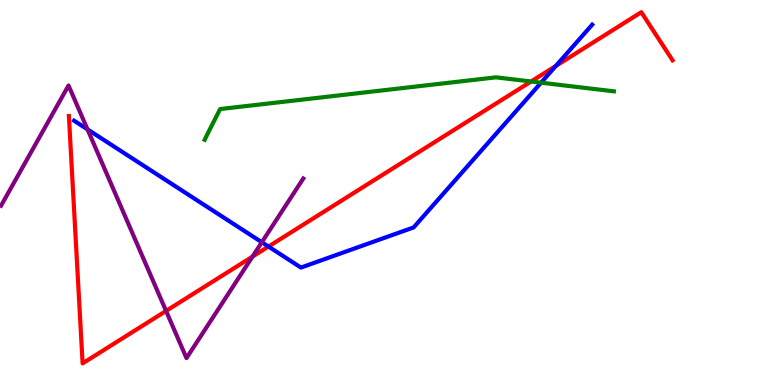[{'lines': ['blue', 'red'], 'intersections': [{'x': 3.46, 'y': 3.6}, {'x': 7.17, 'y': 8.29}]}, {'lines': ['green', 'red'], 'intersections': [{'x': 6.85, 'y': 7.88}]}, {'lines': ['purple', 'red'], 'intersections': [{'x': 2.14, 'y': 1.92}, {'x': 3.26, 'y': 3.34}]}, {'lines': ['blue', 'green'], 'intersections': [{'x': 6.98, 'y': 7.85}]}, {'lines': ['blue', 'purple'], 'intersections': [{'x': 1.13, 'y': 6.64}, {'x': 3.38, 'y': 3.71}]}, {'lines': ['green', 'purple'], 'intersections': []}]